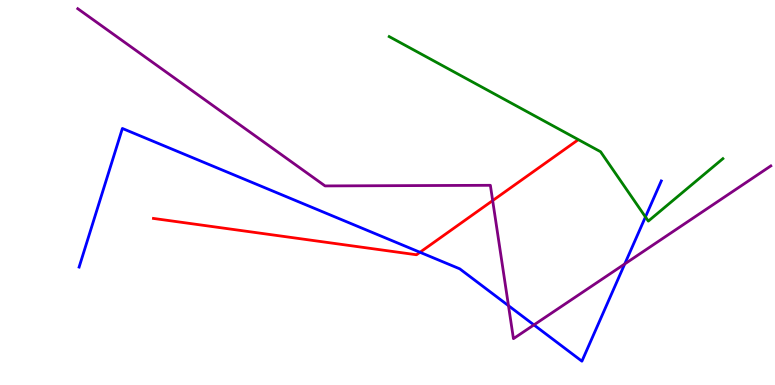[{'lines': ['blue', 'red'], 'intersections': [{'x': 5.42, 'y': 3.45}]}, {'lines': ['green', 'red'], 'intersections': []}, {'lines': ['purple', 'red'], 'intersections': [{'x': 6.36, 'y': 4.79}]}, {'lines': ['blue', 'green'], 'intersections': [{'x': 8.33, 'y': 4.37}]}, {'lines': ['blue', 'purple'], 'intersections': [{'x': 6.56, 'y': 2.06}, {'x': 6.89, 'y': 1.56}, {'x': 8.06, 'y': 3.14}]}, {'lines': ['green', 'purple'], 'intersections': []}]